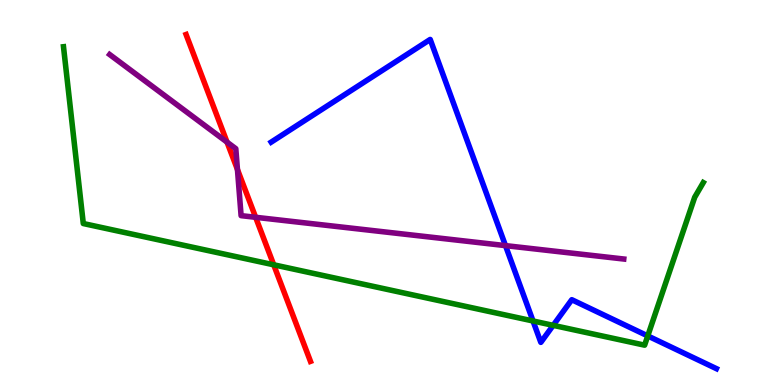[{'lines': ['blue', 'red'], 'intersections': []}, {'lines': ['green', 'red'], 'intersections': [{'x': 3.53, 'y': 3.12}]}, {'lines': ['purple', 'red'], 'intersections': [{'x': 2.93, 'y': 6.31}, {'x': 3.06, 'y': 5.6}, {'x': 3.3, 'y': 4.36}]}, {'lines': ['blue', 'green'], 'intersections': [{'x': 6.88, 'y': 1.66}, {'x': 7.14, 'y': 1.55}, {'x': 8.36, 'y': 1.27}]}, {'lines': ['blue', 'purple'], 'intersections': [{'x': 6.52, 'y': 3.62}]}, {'lines': ['green', 'purple'], 'intersections': []}]